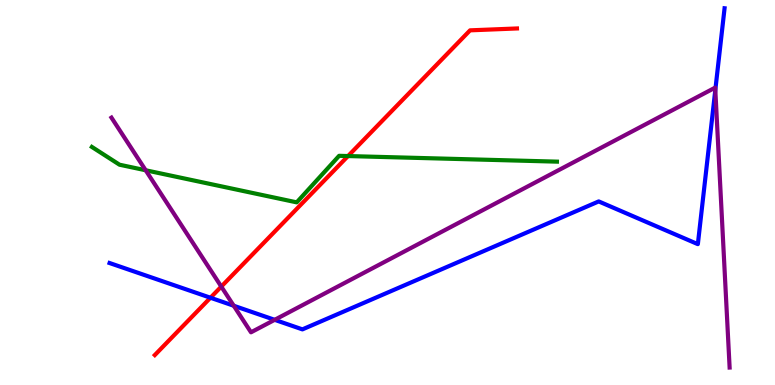[{'lines': ['blue', 'red'], 'intersections': [{'x': 2.72, 'y': 2.27}]}, {'lines': ['green', 'red'], 'intersections': [{'x': 4.49, 'y': 5.95}]}, {'lines': ['purple', 'red'], 'intersections': [{'x': 2.86, 'y': 2.56}]}, {'lines': ['blue', 'green'], 'intersections': []}, {'lines': ['blue', 'purple'], 'intersections': [{'x': 3.02, 'y': 2.06}, {'x': 3.54, 'y': 1.69}, {'x': 9.23, 'y': 7.66}]}, {'lines': ['green', 'purple'], 'intersections': [{'x': 1.88, 'y': 5.58}]}]